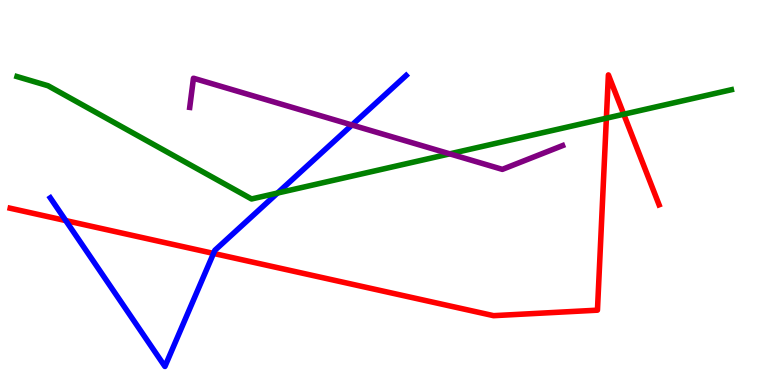[{'lines': ['blue', 'red'], 'intersections': [{'x': 0.849, 'y': 4.27}, {'x': 2.76, 'y': 3.42}]}, {'lines': ['green', 'red'], 'intersections': [{'x': 7.82, 'y': 6.93}, {'x': 8.05, 'y': 7.03}]}, {'lines': ['purple', 'red'], 'intersections': []}, {'lines': ['blue', 'green'], 'intersections': [{'x': 3.58, 'y': 4.99}]}, {'lines': ['blue', 'purple'], 'intersections': [{'x': 4.54, 'y': 6.75}]}, {'lines': ['green', 'purple'], 'intersections': [{'x': 5.8, 'y': 6.0}]}]